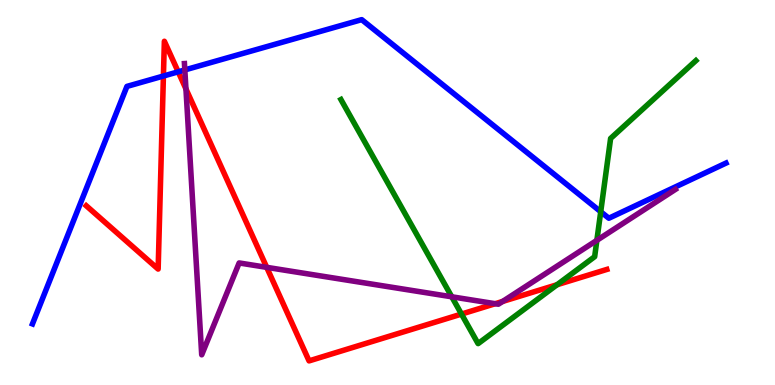[{'lines': ['blue', 'red'], 'intersections': [{'x': 2.11, 'y': 8.03}, {'x': 2.3, 'y': 8.13}]}, {'lines': ['green', 'red'], 'intersections': [{'x': 5.95, 'y': 1.84}, {'x': 7.19, 'y': 2.6}]}, {'lines': ['purple', 'red'], 'intersections': [{'x': 2.4, 'y': 7.69}, {'x': 3.44, 'y': 3.06}, {'x': 6.39, 'y': 2.11}, {'x': 6.49, 'y': 2.17}]}, {'lines': ['blue', 'green'], 'intersections': [{'x': 7.75, 'y': 4.5}]}, {'lines': ['blue', 'purple'], 'intersections': [{'x': 2.38, 'y': 8.18}]}, {'lines': ['green', 'purple'], 'intersections': [{'x': 5.83, 'y': 2.29}, {'x': 7.7, 'y': 3.76}]}]